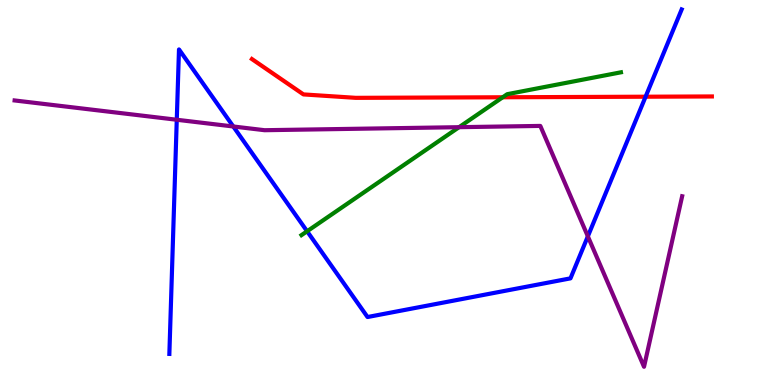[{'lines': ['blue', 'red'], 'intersections': [{'x': 8.33, 'y': 7.49}]}, {'lines': ['green', 'red'], 'intersections': [{'x': 6.49, 'y': 7.47}]}, {'lines': ['purple', 'red'], 'intersections': []}, {'lines': ['blue', 'green'], 'intersections': [{'x': 3.96, 'y': 3.99}]}, {'lines': ['blue', 'purple'], 'intersections': [{'x': 2.28, 'y': 6.89}, {'x': 3.01, 'y': 6.71}, {'x': 7.59, 'y': 3.86}]}, {'lines': ['green', 'purple'], 'intersections': [{'x': 5.92, 'y': 6.7}]}]